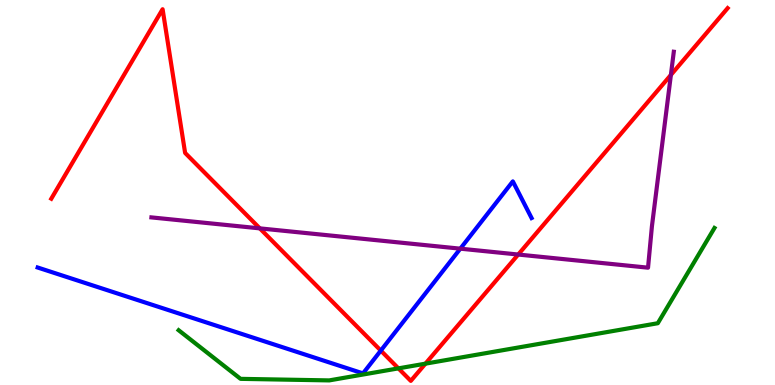[{'lines': ['blue', 'red'], 'intersections': [{'x': 4.91, 'y': 0.894}]}, {'lines': ['green', 'red'], 'intersections': [{'x': 5.14, 'y': 0.432}, {'x': 5.49, 'y': 0.554}]}, {'lines': ['purple', 'red'], 'intersections': [{'x': 3.35, 'y': 4.07}, {'x': 6.69, 'y': 3.39}, {'x': 8.66, 'y': 8.05}]}, {'lines': ['blue', 'green'], 'intersections': []}, {'lines': ['blue', 'purple'], 'intersections': [{'x': 5.94, 'y': 3.54}]}, {'lines': ['green', 'purple'], 'intersections': []}]